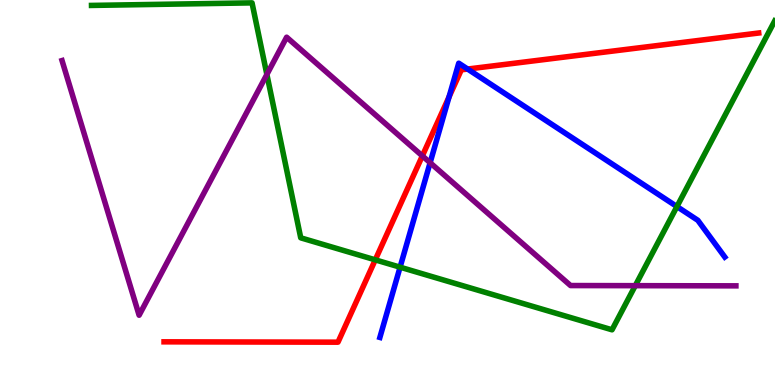[{'lines': ['blue', 'red'], 'intersections': [{'x': 5.79, 'y': 7.48}, {'x': 6.03, 'y': 8.21}]}, {'lines': ['green', 'red'], 'intersections': [{'x': 4.84, 'y': 3.25}]}, {'lines': ['purple', 'red'], 'intersections': [{'x': 5.45, 'y': 5.95}]}, {'lines': ['blue', 'green'], 'intersections': [{'x': 5.16, 'y': 3.06}, {'x': 8.73, 'y': 4.63}]}, {'lines': ['blue', 'purple'], 'intersections': [{'x': 5.55, 'y': 5.77}]}, {'lines': ['green', 'purple'], 'intersections': [{'x': 3.44, 'y': 8.07}, {'x': 8.2, 'y': 2.58}]}]